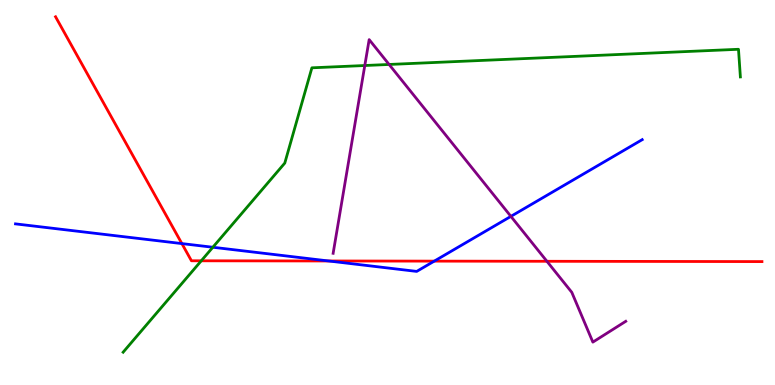[{'lines': ['blue', 'red'], 'intersections': [{'x': 2.35, 'y': 3.67}, {'x': 4.24, 'y': 3.22}, {'x': 5.6, 'y': 3.22}]}, {'lines': ['green', 'red'], 'intersections': [{'x': 2.6, 'y': 3.23}]}, {'lines': ['purple', 'red'], 'intersections': [{'x': 7.06, 'y': 3.21}]}, {'lines': ['blue', 'green'], 'intersections': [{'x': 2.75, 'y': 3.58}]}, {'lines': ['blue', 'purple'], 'intersections': [{'x': 6.59, 'y': 4.38}]}, {'lines': ['green', 'purple'], 'intersections': [{'x': 4.71, 'y': 8.3}, {'x': 5.02, 'y': 8.33}]}]